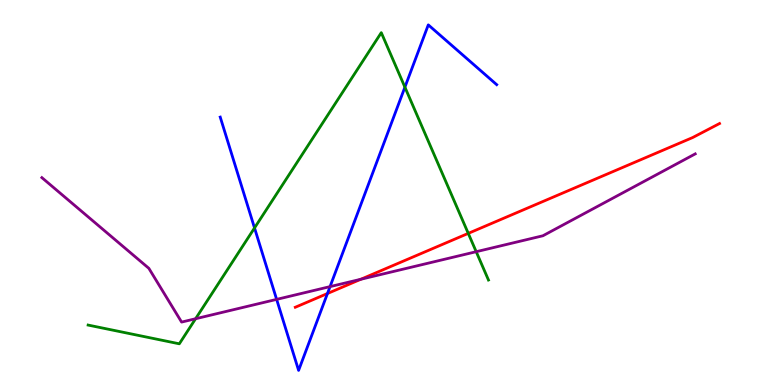[{'lines': ['blue', 'red'], 'intersections': [{'x': 4.23, 'y': 2.38}]}, {'lines': ['green', 'red'], 'intersections': [{'x': 6.04, 'y': 3.94}]}, {'lines': ['purple', 'red'], 'intersections': [{'x': 4.66, 'y': 2.75}]}, {'lines': ['blue', 'green'], 'intersections': [{'x': 3.28, 'y': 4.08}, {'x': 5.22, 'y': 7.74}]}, {'lines': ['blue', 'purple'], 'intersections': [{'x': 3.57, 'y': 2.22}, {'x': 4.26, 'y': 2.56}]}, {'lines': ['green', 'purple'], 'intersections': [{'x': 2.52, 'y': 1.72}, {'x': 6.14, 'y': 3.46}]}]